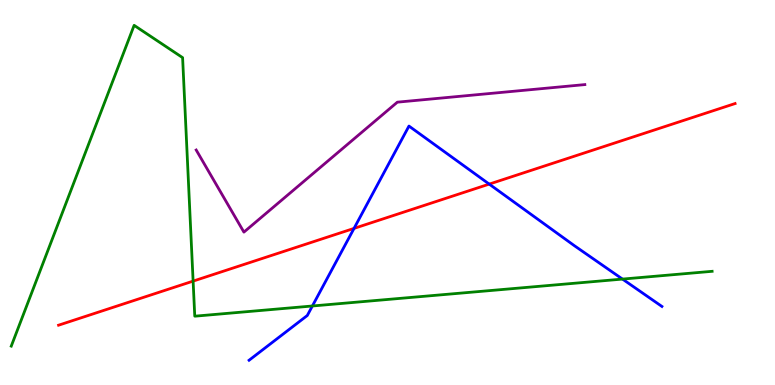[{'lines': ['blue', 'red'], 'intersections': [{'x': 4.57, 'y': 4.07}, {'x': 6.31, 'y': 5.22}]}, {'lines': ['green', 'red'], 'intersections': [{'x': 2.49, 'y': 2.7}]}, {'lines': ['purple', 'red'], 'intersections': []}, {'lines': ['blue', 'green'], 'intersections': [{'x': 4.03, 'y': 2.05}, {'x': 8.03, 'y': 2.75}]}, {'lines': ['blue', 'purple'], 'intersections': []}, {'lines': ['green', 'purple'], 'intersections': []}]